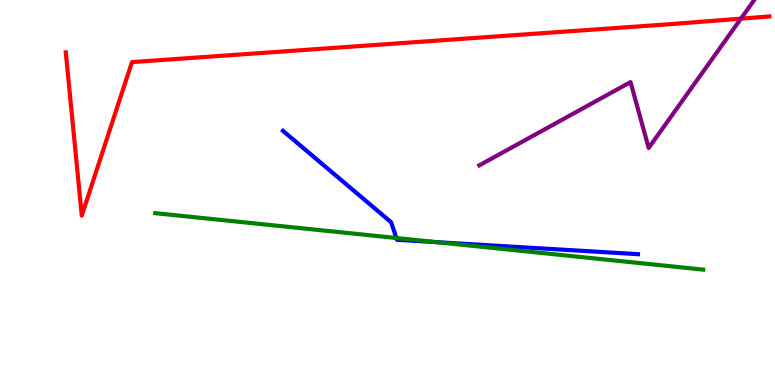[{'lines': ['blue', 'red'], 'intersections': []}, {'lines': ['green', 'red'], 'intersections': []}, {'lines': ['purple', 'red'], 'intersections': [{'x': 9.56, 'y': 9.52}]}, {'lines': ['blue', 'green'], 'intersections': [{'x': 5.11, 'y': 3.82}, {'x': 5.64, 'y': 3.71}]}, {'lines': ['blue', 'purple'], 'intersections': []}, {'lines': ['green', 'purple'], 'intersections': []}]